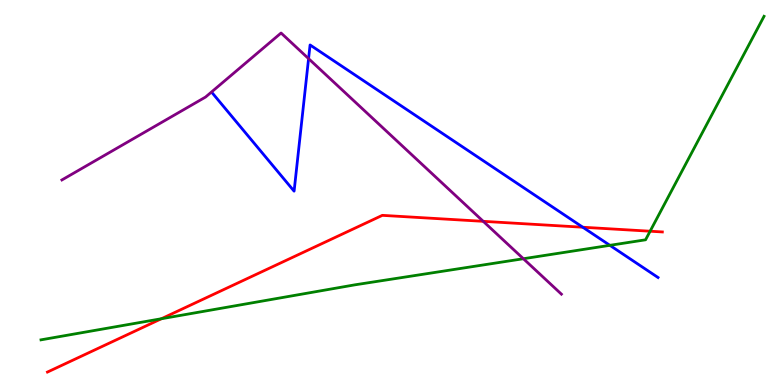[{'lines': ['blue', 'red'], 'intersections': [{'x': 7.52, 'y': 4.1}]}, {'lines': ['green', 'red'], 'intersections': [{'x': 2.08, 'y': 1.72}, {'x': 8.39, 'y': 3.99}]}, {'lines': ['purple', 'red'], 'intersections': [{'x': 6.24, 'y': 4.25}]}, {'lines': ['blue', 'green'], 'intersections': [{'x': 7.87, 'y': 3.63}]}, {'lines': ['blue', 'purple'], 'intersections': [{'x': 3.98, 'y': 8.48}]}, {'lines': ['green', 'purple'], 'intersections': [{'x': 6.75, 'y': 3.28}]}]